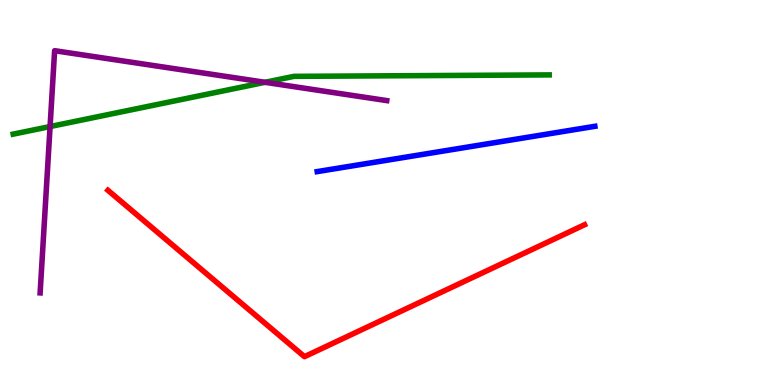[{'lines': ['blue', 'red'], 'intersections': []}, {'lines': ['green', 'red'], 'intersections': []}, {'lines': ['purple', 'red'], 'intersections': []}, {'lines': ['blue', 'green'], 'intersections': []}, {'lines': ['blue', 'purple'], 'intersections': []}, {'lines': ['green', 'purple'], 'intersections': [{'x': 0.646, 'y': 6.71}, {'x': 3.42, 'y': 7.86}]}]